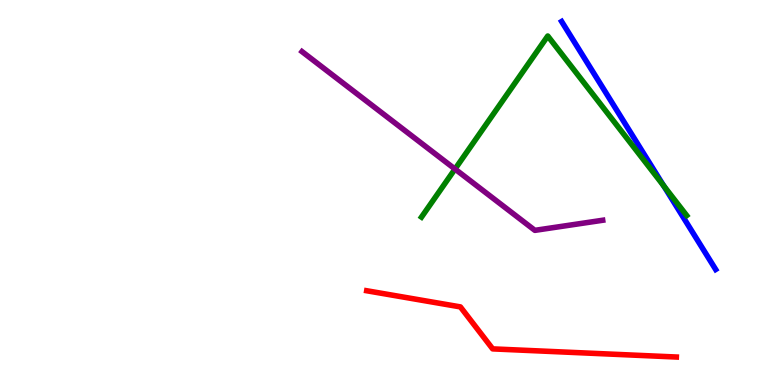[{'lines': ['blue', 'red'], 'intersections': []}, {'lines': ['green', 'red'], 'intersections': []}, {'lines': ['purple', 'red'], 'intersections': []}, {'lines': ['blue', 'green'], 'intersections': [{'x': 8.56, 'y': 5.17}]}, {'lines': ['blue', 'purple'], 'intersections': []}, {'lines': ['green', 'purple'], 'intersections': [{'x': 5.87, 'y': 5.61}]}]